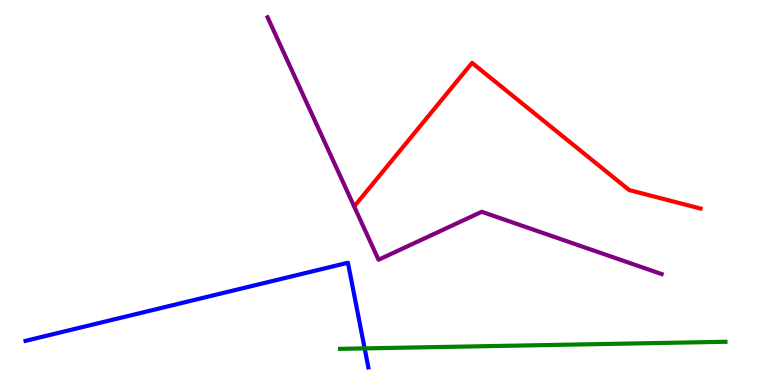[{'lines': ['blue', 'red'], 'intersections': []}, {'lines': ['green', 'red'], 'intersections': []}, {'lines': ['purple', 'red'], 'intersections': []}, {'lines': ['blue', 'green'], 'intersections': [{'x': 4.71, 'y': 0.951}]}, {'lines': ['blue', 'purple'], 'intersections': []}, {'lines': ['green', 'purple'], 'intersections': []}]